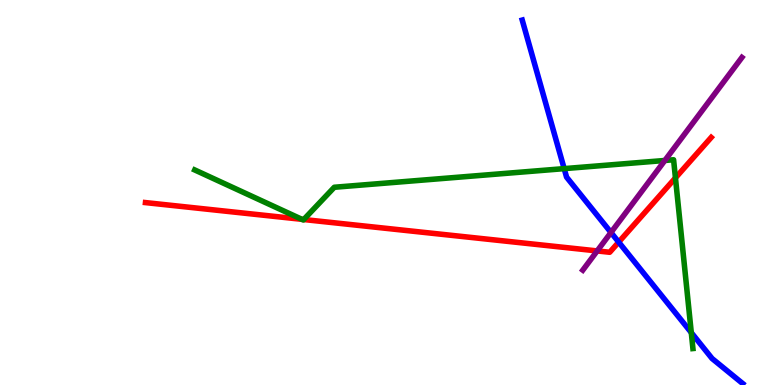[{'lines': ['blue', 'red'], 'intersections': [{'x': 7.98, 'y': 3.71}]}, {'lines': ['green', 'red'], 'intersections': [{'x': 3.9, 'y': 4.3}, {'x': 3.92, 'y': 4.3}, {'x': 8.72, 'y': 5.38}]}, {'lines': ['purple', 'red'], 'intersections': [{'x': 7.71, 'y': 3.48}]}, {'lines': ['blue', 'green'], 'intersections': [{'x': 7.28, 'y': 5.62}, {'x': 8.92, 'y': 1.36}]}, {'lines': ['blue', 'purple'], 'intersections': [{'x': 7.88, 'y': 3.96}]}, {'lines': ['green', 'purple'], 'intersections': [{'x': 8.58, 'y': 5.83}]}]